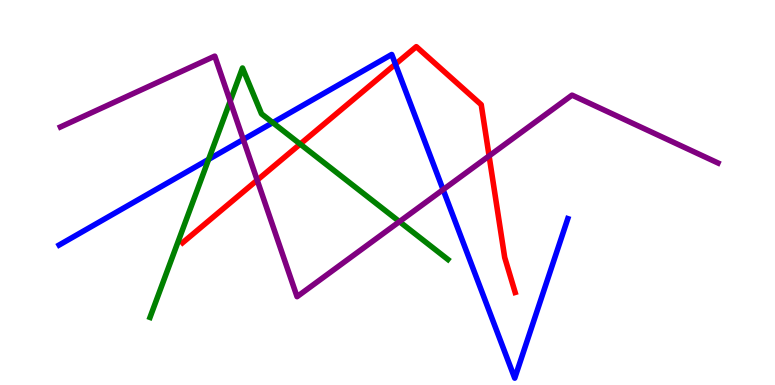[{'lines': ['blue', 'red'], 'intersections': [{'x': 5.1, 'y': 8.33}]}, {'lines': ['green', 'red'], 'intersections': [{'x': 3.87, 'y': 6.26}]}, {'lines': ['purple', 'red'], 'intersections': [{'x': 3.32, 'y': 5.32}, {'x': 6.31, 'y': 5.95}]}, {'lines': ['blue', 'green'], 'intersections': [{'x': 2.69, 'y': 5.86}, {'x': 3.52, 'y': 6.81}]}, {'lines': ['blue', 'purple'], 'intersections': [{'x': 3.14, 'y': 6.38}, {'x': 5.72, 'y': 5.07}]}, {'lines': ['green', 'purple'], 'intersections': [{'x': 2.97, 'y': 7.37}, {'x': 5.15, 'y': 4.24}]}]